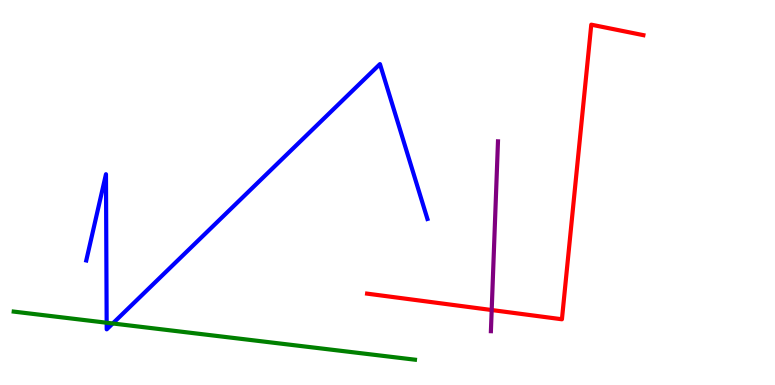[{'lines': ['blue', 'red'], 'intersections': []}, {'lines': ['green', 'red'], 'intersections': []}, {'lines': ['purple', 'red'], 'intersections': [{'x': 6.34, 'y': 1.95}]}, {'lines': ['blue', 'green'], 'intersections': [{'x': 1.38, 'y': 1.62}, {'x': 1.45, 'y': 1.6}]}, {'lines': ['blue', 'purple'], 'intersections': []}, {'lines': ['green', 'purple'], 'intersections': []}]